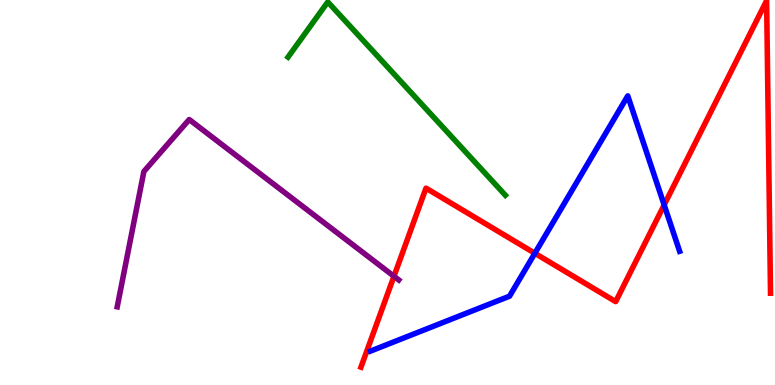[{'lines': ['blue', 'red'], 'intersections': [{'x': 6.9, 'y': 3.42}, {'x': 8.57, 'y': 4.68}]}, {'lines': ['green', 'red'], 'intersections': []}, {'lines': ['purple', 'red'], 'intersections': [{'x': 5.08, 'y': 2.82}]}, {'lines': ['blue', 'green'], 'intersections': []}, {'lines': ['blue', 'purple'], 'intersections': []}, {'lines': ['green', 'purple'], 'intersections': []}]